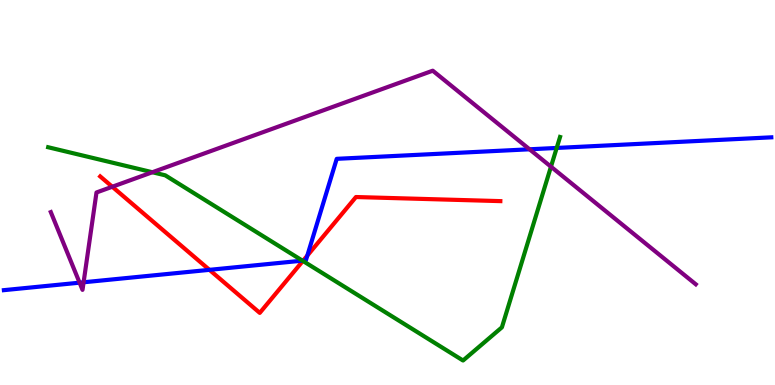[{'lines': ['blue', 'red'], 'intersections': [{'x': 2.7, 'y': 2.99}, {'x': 3.91, 'y': 3.23}, {'x': 3.97, 'y': 3.36}]}, {'lines': ['green', 'red'], 'intersections': [{'x': 3.91, 'y': 3.22}]}, {'lines': ['purple', 'red'], 'intersections': [{'x': 1.45, 'y': 5.15}]}, {'lines': ['blue', 'green'], 'intersections': [{'x': 3.9, 'y': 3.23}, {'x': 7.18, 'y': 6.16}]}, {'lines': ['blue', 'purple'], 'intersections': [{'x': 1.03, 'y': 2.66}, {'x': 1.08, 'y': 2.67}, {'x': 6.83, 'y': 6.12}]}, {'lines': ['green', 'purple'], 'intersections': [{'x': 1.97, 'y': 5.53}, {'x': 7.11, 'y': 5.67}]}]